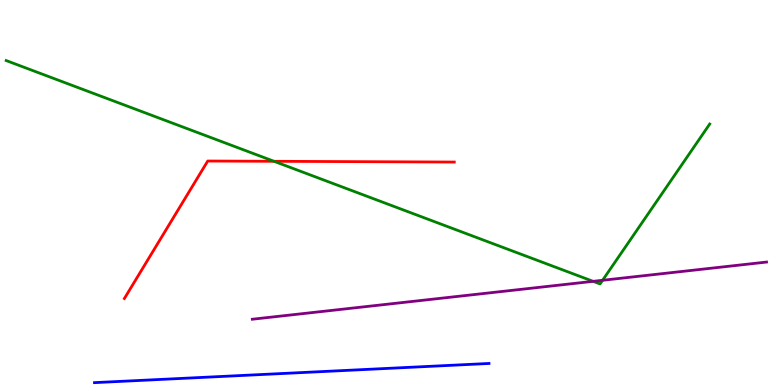[{'lines': ['blue', 'red'], 'intersections': []}, {'lines': ['green', 'red'], 'intersections': [{'x': 3.54, 'y': 5.81}]}, {'lines': ['purple', 'red'], 'intersections': []}, {'lines': ['blue', 'green'], 'intersections': []}, {'lines': ['blue', 'purple'], 'intersections': []}, {'lines': ['green', 'purple'], 'intersections': [{'x': 7.65, 'y': 2.69}, {'x': 7.78, 'y': 2.72}]}]